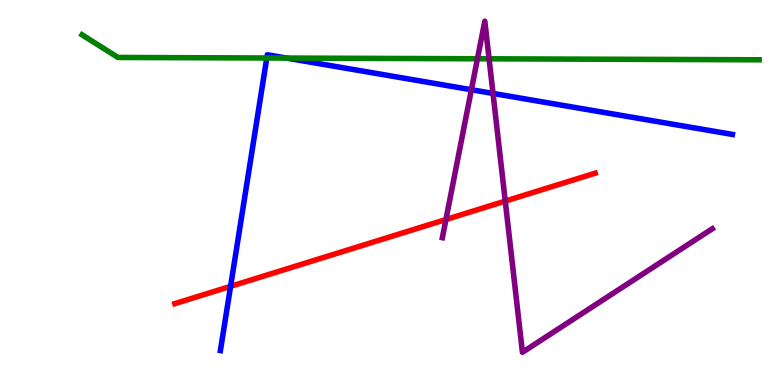[{'lines': ['blue', 'red'], 'intersections': [{'x': 2.98, 'y': 2.56}]}, {'lines': ['green', 'red'], 'intersections': []}, {'lines': ['purple', 'red'], 'intersections': [{'x': 5.75, 'y': 4.3}, {'x': 6.52, 'y': 4.78}]}, {'lines': ['blue', 'green'], 'intersections': [{'x': 3.44, 'y': 8.49}, {'x': 3.7, 'y': 8.49}]}, {'lines': ['blue', 'purple'], 'intersections': [{'x': 6.08, 'y': 7.67}, {'x': 6.36, 'y': 7.57}]}, {'lines': ['green', 'purple'], 'intersections': [{'x': 6.16, 'y': 8.47}, {'x': 6.31, 'y': 8.47}]}]